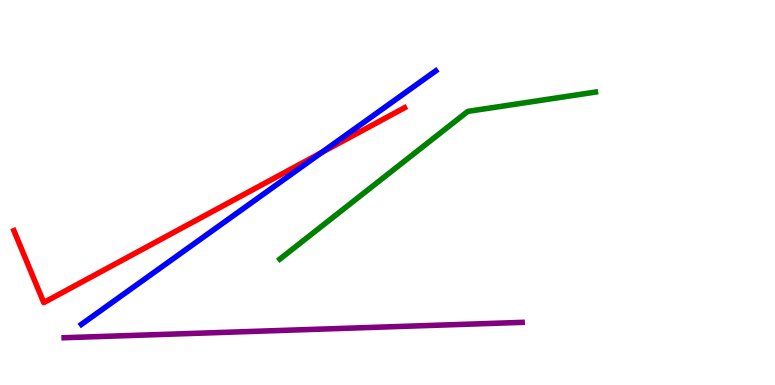[{'lines': ['blue', 'red'], 'intersections': [{'x': 4.15, 'y': 6.04}]}, {'lines': ['green', 'red'], 'intersections': []}, {'lines': ['purple', 'red'], 'intersections': []}, {'lines': ['blue', 'green'], 'intersections': []}, {'lines': ['blue', 'purple'], 'intersections': []}, {'lines': ['green', 'purple'], 'intersections': []}]